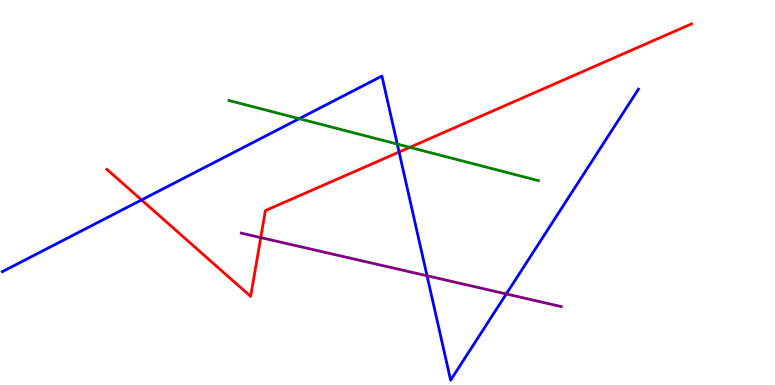[{'lines': ['blue', 'red'], 'intersections': [{'x': 1.83, 'y': 4.81}, {'x': 5.15, 'y': 6.05}]}, {'lines': ['green', 'red'], 'intersections': [{'x': 5.29, 'y': 6.17}]}, {'lines': ['purple', 'red'], 'intersections': [{'x': 3.36, 'y': 3.83}]}, {'lines': ['blue', 'green'], 'intersections': [{'x': 3.86, 'y': 6.92}, {'x': 5.13, 'y': 6.26}]}, {'lines': ['blue', 'purple'], 'intersections': [{'x': 5.51, 'y': 2.84}, {'x': 6.53, 'y': 2.36}]}, {'lines': ['green', 'purple'], 'intersections': []}]